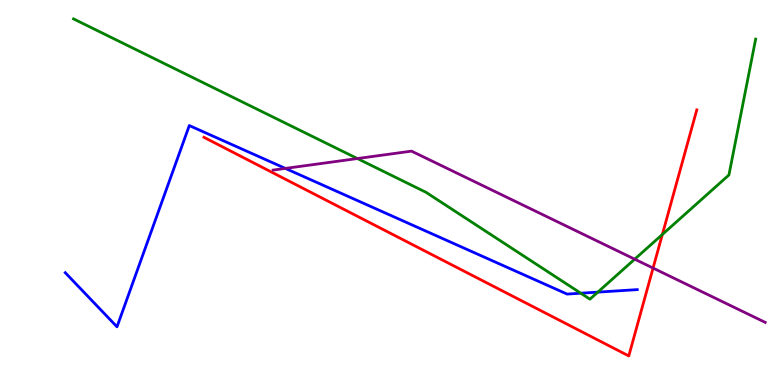[{'lines': ['blue', 'red'], 'intersections': []}, {'lines': ['green', 'red'], 'intersections': [{'x': 8.55, 'y': 3.91}]}, {'lines': ['purple', 'red'], 'intersections': [{'x': 8.43, 'y': 3.04}]}, {'lines': ['blue', 'green'], 'intersections': [{'x': 7.49, 'y': 2.38}, {'x': 7.71, 'y': 2.41}]}, {'lines': ['blue', 'purple'], 'intersections': [{'x': 3.68, 'y': 5.63}]}, {'lines': ['green', 'purple'], 'intersections': [{'x': 4.61, 'y': 5.88}, {'x': 8.19, 'y': 3.27}]}]